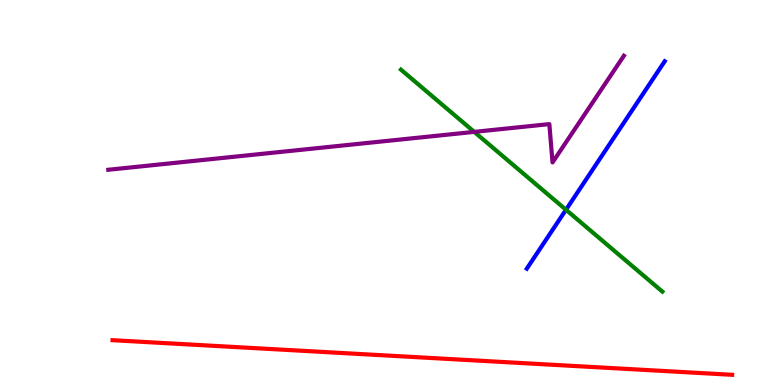[{'lines': ['blue', 'red'], 'intersections': []}, {'lines': ['green', 'red'], 'intersections': []}, {'lines': ['purple', 'red'], 'intersections': []}, {'lines': ['blue', 'green'], 'intersections': [{'x': 7.3, 'y': 4.55}]}, {'lines': ['blue', 'purple'], 'intersections': []}, {'lines': ['green', 'purple'], 'intersections': [{'x': 6.12, 'y': 6.57}]}]